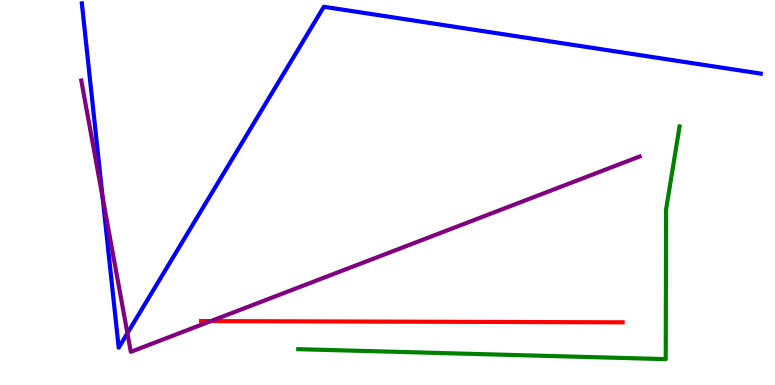[{'lines': ['blue', 'red'], 'intersections': []}, {'lines': ['green', 'red'], 'intersections': []}, {'lines': ['purple', 'red'], 'intersections': [{'x': 2.72, 'y': 1.66}]}, {'lines': ['blue', 'green'], 'intersections': []}, {'lines': ['blue', 'purple'], 'intersections': [{'x': 1.32, 'y': 4.88}, {'x': 1.64, 'y': 1.34}]}, {'lines': ['green', 'purple'], 'intersections': []}]